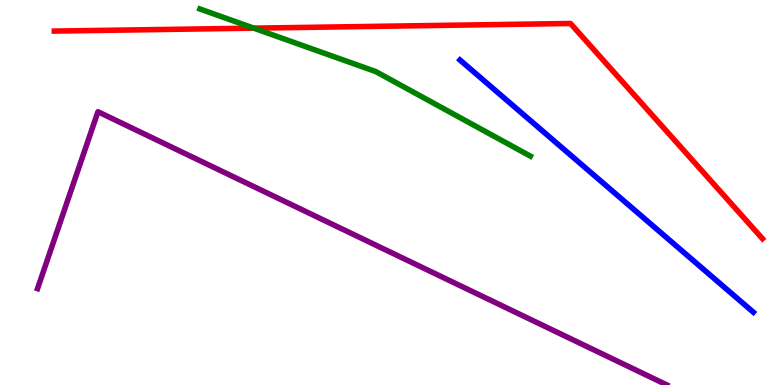[{'lines': ['blue', 'red'], 'intersections': []}, {'lines': ['green', 'red'], 'intersections': [{'x': 3.27, 'y': 9.27}]}, {'lines': ['purple', 'red'], 'intersections': []}, {'lines': ['blue', 'green'], 'intersections': []}, {'lines': ['blue', 'purple'], 'intersections': []}, {'lines': ['green', 'purple'], 'intersections': []}]